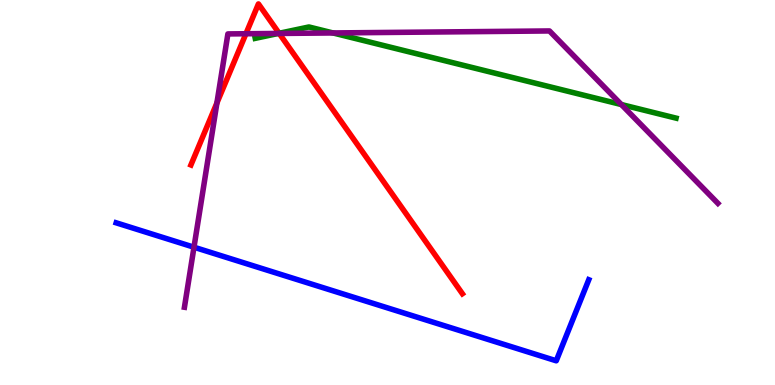[{'lines': ['blue', 'red'], 'intersections': []}, {'lines': ['green', 'red'], 'intersections': [{'x': 3.6, 'y': 9.14}]}, {'lines': ['purple', 'red'], 'intersections': [{'x': 2.8, 'y': 7.33}, {'x': 3.17, 'y': 9.12}, {'x': 3.6, 'y': 9.13}]}, {'lines': ['blue', 'green'], 'intersections': []}, {'lines': ['blue', 'purple'], 'intersections': [{'x': 2.5, 'y': 3.58}]}, {'lines': ['green', 'purple'], 'intersections': [{'x': 3.59, 'y': 9.13}, {'x': 4.3, 'y': 9.14}, {'x': 8.02, 'y': 7.28}]}]